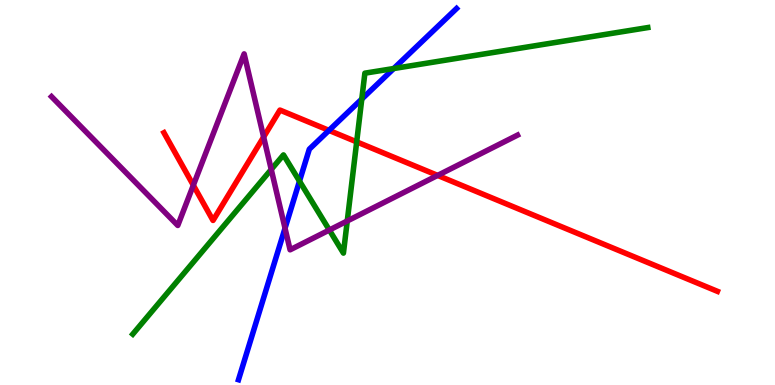[{'lines': ['blue', 'red'], 'intersections': [{'x': 4.24, 'y': 6.61}]}, {'lines': ['green', 'red'], 'intersections': [{'x': 4.6, 'y': 6.32}]}, {'lines': ['purple', 'red'], 'intersections': [{'x': 2.49, 'y': 5.19}, {'x': 3.4, 'y': 6.44}, {'x': 5.65, 'y': 5.44}]}, {'lines': ['blue', 'green'], 'intersections': [{'x': 3.86, 'y': 5.29}, {'x': 4.67, 'y': 7.43}, {'x': 5.08, 'y': 8.22}]}, {'lines': ['blue', 'purple'], 'intersections': [{'x': 3.68, 'y': 4.07}]}, {'lines': ['green', 'purple'], 'intersections': [{'x': 3.5, 'y': 5.6}, {'x': 4.25, 'y': 4.03}, {'x': 4.48, 'y': 4.26}]}]